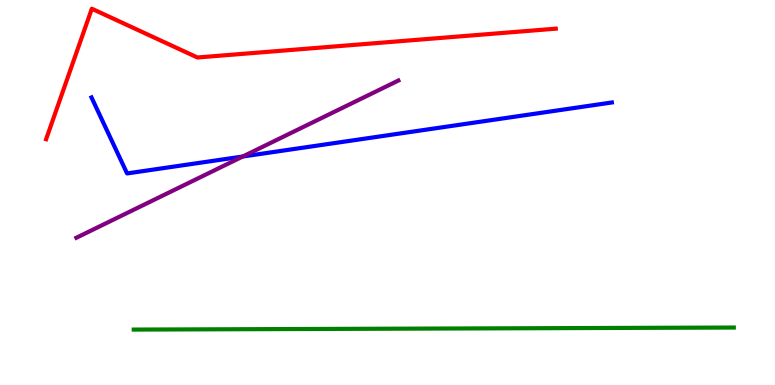[{'lines': ['blue', 'red'], 'intersections': []}, {'lines': ['green', 'red'], 'intersections': []}, {'lines': ['purple', 'red'], 'intersections': []}, {'lines': ['blue', 'green'], 'intersections': []}, {'lines': ['blue', 'purple'], 'intersections': [{'x': 3.13, 'y': 5.93}]}, {'lines': ['green', 'purple'], 'intersections': []}]